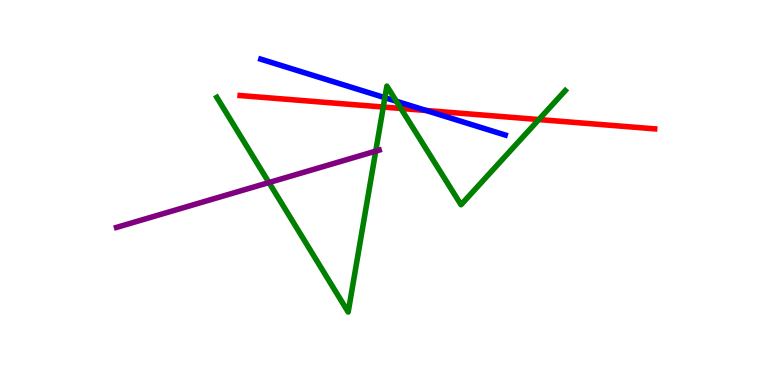[{'lines': ['blue', 'red'], 'intersections': [{'x': 5.5, 'y': 7.13}]}, {'lines': ['green', 'red'], 'intersections': [{'x': 4.95, 'y': 7.22}, {'x': 5.17, 'y': 7.18}, {'x': 6.95, 'y': 6.89}]}, {'lines': ['purple', 'red'], 'intersections': []}, {'lines': ['blue', 'green'], 'intersections': [{'x': 4.97, 'y': 7.46}, {'x': 5.11, 'y': 7.37}]}, {'lines': ['blue', 'purple'], 'intersections': []}, {'lines': ['green', 'purple'], 'intersections': [{'x': 3.47, 'y': 5.26}, {'x': 4.85, 'y': 6.07}]}]